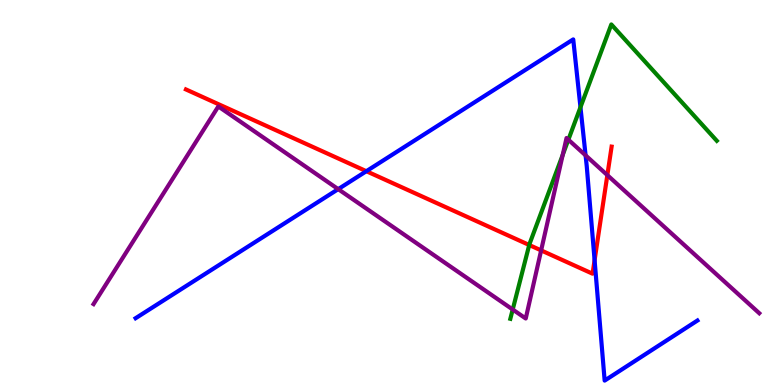[{'lines': ['blue', 'red'], 'intersections': [{'x': 4.73, 'y': 5.55}, {'x': 7.67, 'y': 3.24}]}, {'lines': ['green', 'red'], 'intersections': [{'x': 6.83, 'y': 3.64}]}, {'lines': ['purple', 'red'], 'intersections': [{'x': 6.98, 'y': 3.5}, {'x': 7.84, 'y': 5.45}]}, {'lines': ['blue', 'green'], 'intersections': [{'x': 7.49, 'y': 7.21}]}, {'lines': ['blue', 'purple'], 'intersections': [{'x': 4.36, 'y': 5.09}, {'x': 7.56, 'y': 5.96}]}, {'lines': ['green', 'purple'], 'intersections': [{'x': 6.62, 'y': 1.96}, {'x': 7.26, 'y': 5.98}, {'x': 7.33, 'y': 6.37}]}]